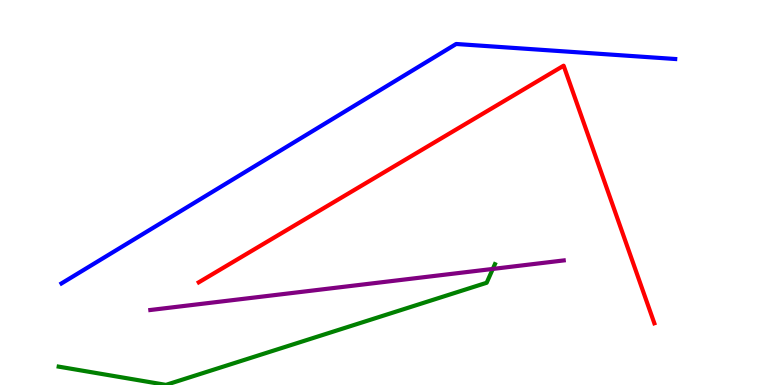[{'lines': ['blue', 'red'], 'intersections': []}, {'lines': ['green', 'red'], 'intersections': []}, {'lines': ['purple', 'red'], 'intersections': []}, {'lines': ['blue', 'green'], 'intersections': []}, {'lines': ['blue', 'purple'], 'intersections': []}, {'lines': ['green', 'purple'], 'intersections': [{'x': 6.36, 'y': 3.01}]}]